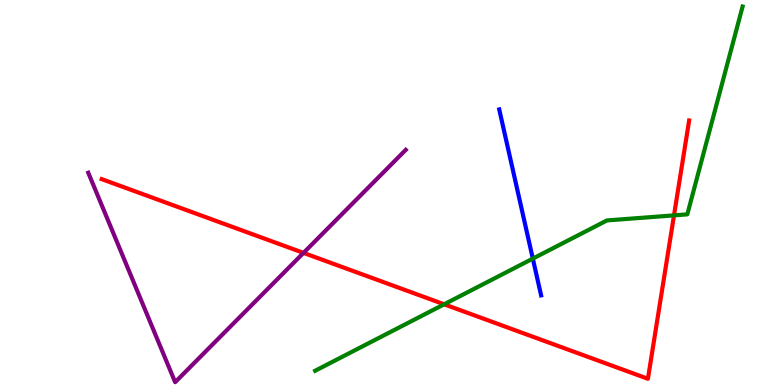[{'lines': ['blue', 'red'], 'intersections': []}, {'lines': ['green', 'red'], 'intersections': [{'x': 5.73, 'y': 2.1}, {'x': 8.7, 'y': 4.41}]}, {'lines': ['purple', 'red'], 'intersections': [{'x': 3.92, 'y': 3.43}]}, {'lines': ['blue', 'green'], 'intersections': [{'x': 6.88, 'y': 3.28}]}, {'lines': ['blue', 'purple'], 'intersections': []}, {'lines': ['green', 'purple'], 'intersections': []}]